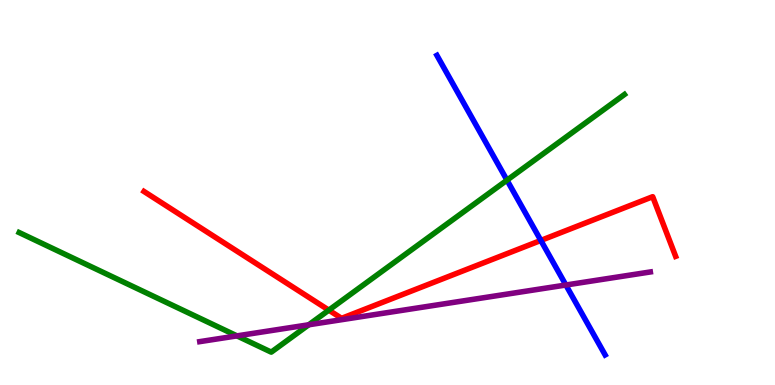[{'lines': ['blue', 'red'], 'intersections': [{'x': 6.98, 'y': 3.75}]}, {'lines': ['green', 'red'], 'intersections': [{'x': 4.24, 'y': 1.94}]}, {'lines': ['purple', 'red'], 'intersections': []}, {'lines': ['blue', 'green'], 'intersections': [{'x': 6.54, 'y': 5.32}]}, {'lines': ['blue', 'purple'], 'intersections': [{'x': 7.3, 'y': 2.6}]}, {'lines': ['green', 'purple'], 'intersections': [{'x': 3.06, 'y': 1.28}, {'x': 3.98, 'y': 1.56}]}]